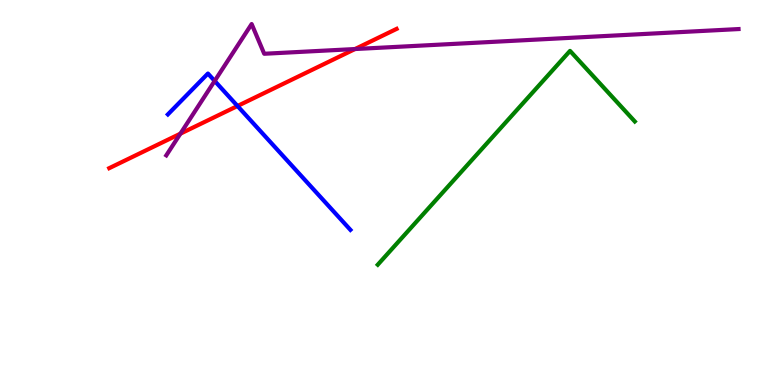[{'lines': ['blue', 'red'], 'intersections': [{'x': 3.06, 'y': 7.25}]}, {'lines': ['green', 'red'], 'intersections': []}, {'lines': ['purple', 'red'], 'intersections': [{'x': 2.33, 'y': 6.53}, {'x': 4.58, 'y': 8.73}]}, {'lines': ['blue', 'green'], 'intersections': []}, {'lines': ['blue', 'purple'], 'intersections': [{'x': 2.77, 'y': 7.9}]}, {'lines': ['green', 'purple'], 'intersections': []}]